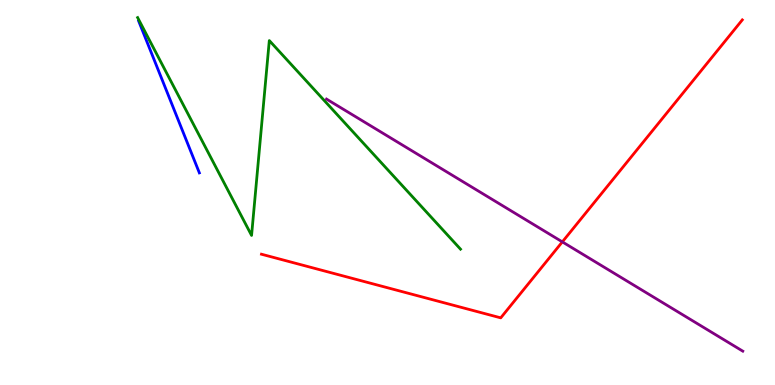[{'lines': ['blue', 'red'], 'intersections': []}, {'lines': ['green', 'red'], 'intersections': []}, {'lines': ['purple', 'red'], 'intersections': [{'x': 7.26, 'y': 3.72}]}, {'lines': ['blue', 'green'], 'intersections': []}, {'lines': ['blue', 'purple'], 'intersections': []}, {'lines': ['green', 'purple'], 'intersections': []}]